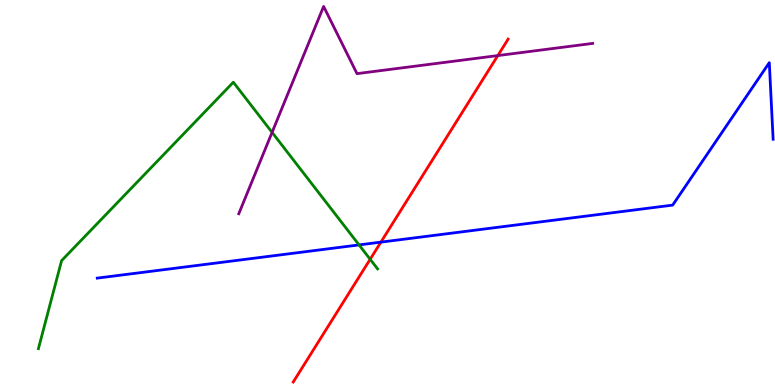[{'lines': ['blue', 'red'], 'intersections': [{'x': 4.91, 'y': 3.71}]}, {'lines': ['green', 'red'], 'intersections': [{'x': 4.78, 'y': 3.27}]}, {'lines': ['purple', 'red'], 'intersections': [{'x': 6.42, 'y': 8.56}]}, {'lines': ['blue', 'green'], 'intersections': [{'x': 4.63, 'y': 3.64}]}, {'lines': ['blue', 'purple'], 'intersections': []}, {'lines': ['green', 'purple'], 'intersections': [{'x': 3.51, 'y': 6.56}]}]